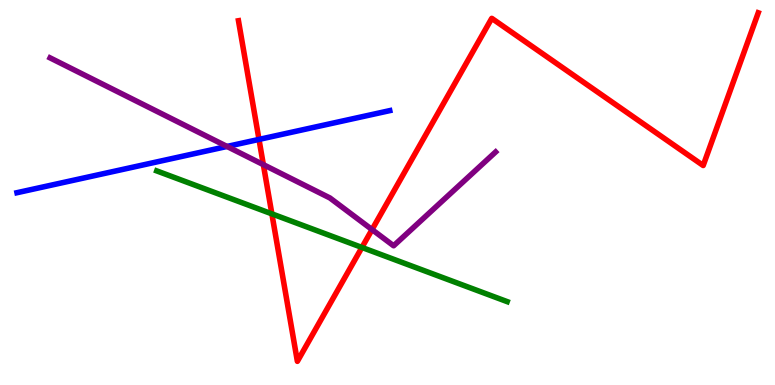[{'lines': ['blue', 'red'], 'intersections': [{'x': 3.34, 'y': 6.38}]}, {'lines': ['green', 'red'], 'intersections': [{'x': 3.51, 'y': 4.45}, {'x': 4.67, 'y': 3.57}]}, {'lines': ['purple', 'red'], 'intersections': [{'x': 3.4, 'y': 5.72}, {'x': 4.8, 'y': 4.04}]}, {'lines': ['blue', 'green'], 'intersections': []}, {'lines': ['blue', 'purple'], 'intersections': [{'x': 2.93, 'y': 6.2}]}, {'lines': ['green', 'purple'], 'intersections': []}]